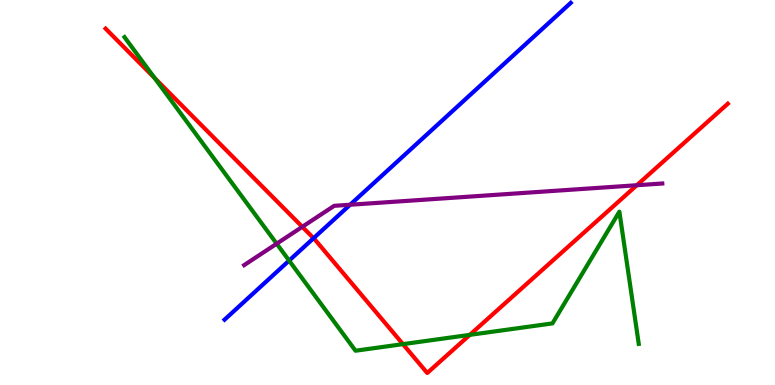[{'lines': ['blue', 'red'], 'intersections': [{'x': 4.05, 'y': 3.81}]}, {'lines': ['green', 'red'], 'intersections': [{'x': 2.0, 'y': 7.97}, {'x': 5.2, 'y': 1.06}, {'x': 6.06, 'y': 1.3}]}, {'lines': ['purple', 'red'], 'intersections': [{'x': 3.9, 'y': 4.11}, {'x': 8.22, 'y': 5.19}]}, {'lines': ['blue', 'green'], 'intersections': [{'x': 3.73, 'y': 3.23}]}, {'lines': ['blue', 'purple'], 'intersections': [{'x': 4.52, 'y': 4.68}]}, {'lines': ['green', 'purple'], 'intersections': [{'x': 3.57, 'y': 3.67}]}]